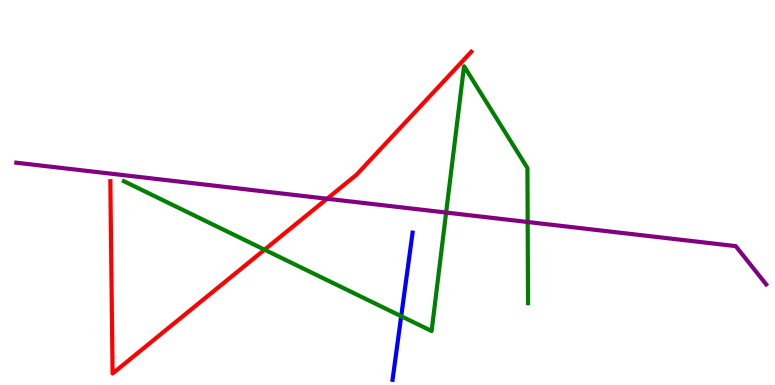[{'lines': ['blue', 'red'], 'intersections': []}, {'lines': ['green', 'red'], 'intersections': [{'x': 3.41, 'y': 3.51}]}, {'lines': ['purple', 'red'], 'intersections': [{'x': 4.22, 'y': 4.84}]}, {'lines': ['blue', 'green'], 'intersections': [{'x': 5.18, 'y': 1.79}]}, {'lines': ['blue', 'purple'], 'intersections': []}, {'lines': ['green', 'purple'], 'intersections': [{'x': 5.76, 'y': 4.48}, {'x': 6.81, 'y': 4.23}]}]